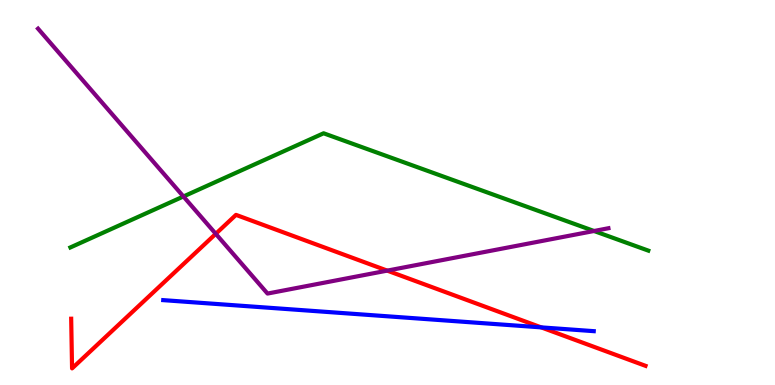[{'lines': ['blue', 'red'], 'intersections': [{'x': 6.98, 'y': 1.5}]}, {'lines': ['green', 'red'], 'intersections': []}, {'lines': ['purple', 'red'], 'intersections': [{'x': 2.78, 'y': 3.93}, {'x': 5.0, 'y': 2.97}]}, {'lines': ['blue', 'green'], 'intersections': []}, {'lines': ['blue', 'purple'], 'intersections': []}, {'lines': ['green', 'purple'], 'intersections': [{'x': 2.37, 'y': 4.9}, {'x': 7.66, 'y': 4.0}]}]